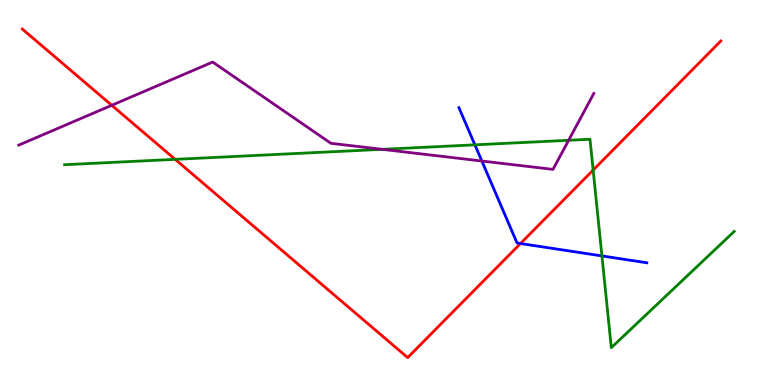[{'lines': ['blue', 'red'], 'intersections': [{'x': 6.72, 'y': 3.67}]}, {'lines': ['green', 'red'], 'intersections': [{'x': 2.26, 'y': 5.86}, {'x': 7.65, 'y': 5.58}]}, {'lines': ['purple', 'red'], 'intersections': [{'x': 1.44, 'y': 7.27}]}, {'lines': ['blue', 'green'], 'intersections': [{'x': 6.13, 'y': 6.24}, {'x': 7.77, 'y': 3.35}]}, {'lines': ['blue', 'purple'], 'intersections': [{'x': 6.22, 'y': 5.82}]}, {'lines': ['green', 'purple'], 'intersections': [{'x': 4.93, 'y': 6.12}, {'x': 7.34, 'y': 6.36}]}]